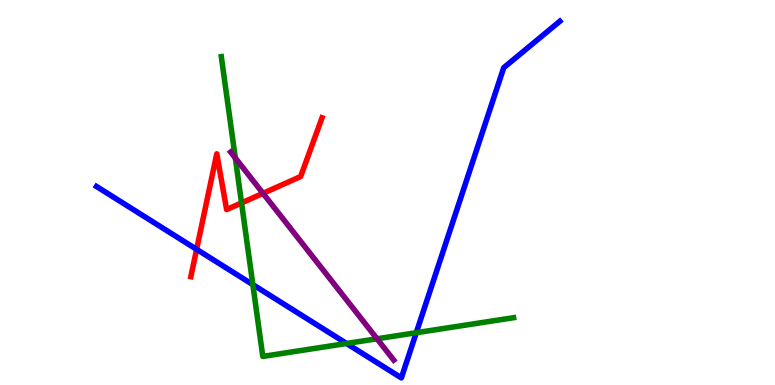[{'lines': ['blue', 'red'], 'intersections': [{'x': 2.54, 'y': 3.52}]}, {'lines': ['green', 'red'], 'intersections': [{'x': 3.12, 'y': 4.73}]}, {'lines': ['purple', 'red'], 'intersections': [{'x': 3.39, 'y': 4.98}]}, {'lines': ['blue', 'green'], 'intersections': [{'x': 3.26, 'y': 2.61}, {'x': 4.47, 'y': 1.08}, {'x': 5.37, 'y': 1.36}]}, {'lines': ['blue', 'purple'], 'intersections': []}, {'lines': ['green', 'purple'], 'intersections': [{'x': 3.04, 'y': 5.9}, {'x': 4.86, 'y': 1.2}]}]